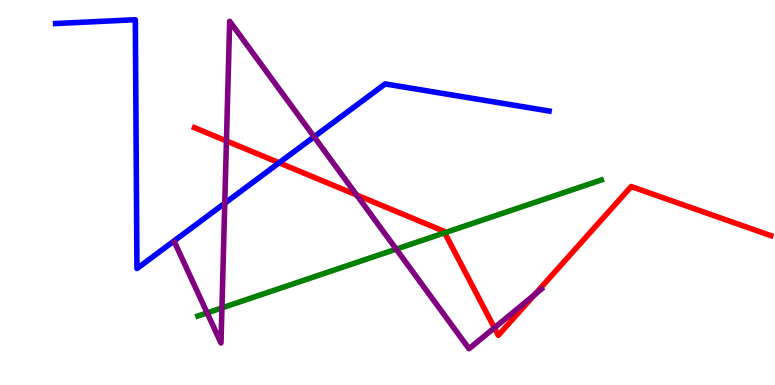[{'lines': ['blue', 'red'], 'intersections': [{'x': 3.6, 'y': 5.77}]}, {'lines': ['green', 'red'], 'intersections': [{'x': 5.74, 'y': 3.95}]}, {'lines': ['purple', 'red'], 'intersections': [{'x': 2.92, 'y': 6.34}, {'x': 4.6, 'y': 4.94}, {'x': 6.38, 'y': 1.49}, {'x': 6.9, 'y': 2.34}]}, {'lines': ['blue', 'green'], 'intersections': []}, {'lines': ['blue', 'purple'], 'intersections': [{'x': 2.9, 'y': 4.72}, {'x': 4.05, 'y': 6.45}]}, {'lines': ['green', 'purple'], 'intersections': [{'x': 2.67, 'y': 1.87}, {'x': 2.86, 'y': 2.0}, {'x': 5.11, 'y': 3.53}]}]